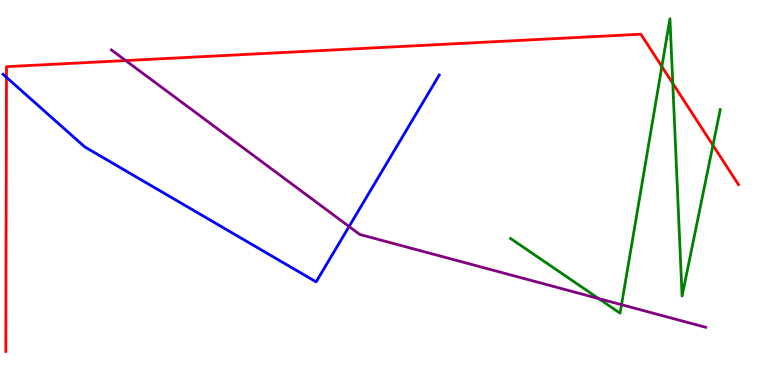[{'lines': ['blue', 'red'], 'intersections': [{'x': 0.0833, 'y': 7.99}]}, {'lines': ['green', 'red'], 'intersections': [{'x': 8.54, 'y': 8.27}, {'x': 8.68, 'y': 7.83}, {'x': 9.2, 'y': 6.23}]}, {'lines': ['purple', 'red'], 'intersections': [{'x': 1.62, 'y': 8.43}]}, {'lines': ['blue', 'green'], 'intersections': []}, {'lines': ['blue', 'purple'], 'intersections': [{'x': 4.5, 'y': 4.12}]}, {'lines': ['green', 'purple'], 'intersections': [{'x': 7.72, 'y': 2.25}, {'x': 8.02, 'y': 2.09}]}]